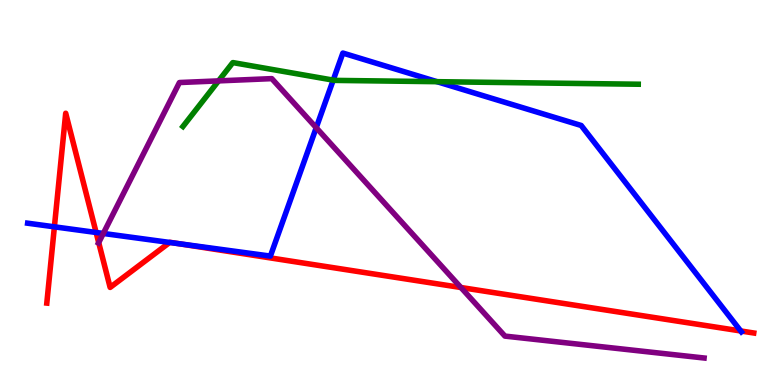[{'lines': ['blue', 'red'], 'intersections': [{'x': 0.702, 'y': 4.11}, {'x': 1.24, 'y': 3.96}, {'x': 2.19, 'y': 3.7}, {'x': 2.3, 'y': 3.67}, {'x': 9.56, 'y': 1.4}]}, {'lines': ['green', 'red'], 'intersections': []}, {'lines': ['purple', 'red'], 'intersections': [{'x': 1.27, 'y': 3.7}, {'x': 5.95, 'y': 2.53}]}, {'lines': ['blue', 'green'], 'intersections': [{'x': 4.3, 'y': 7.92}, {'x': 5.64, 'y': 7.88}]}, {'lines': ['blue', 'purple'], 'intersections': [{'x': 1.33, 'y': 3.94}, {'x': 4.08, 'y': 6.68}]}, {'lines': ['green', 'purple'], 'intersections': [{'x': 2.82, 'y': 7.9}]}]